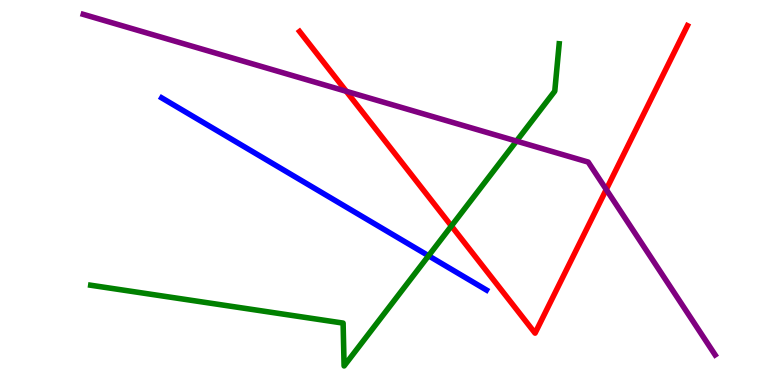[{'lines': ['blue', 'red'], 'intersections': []}, {'lines': ['green', 'red'], 'intersections': [{'x': 5.82, 'y': 4.13}]}, {'lines': ['purple', 'red'], 'intersections': [{'x': 4.47, 'y': 7.63}, {'x': 7.82, 'y': 5.08}]}, {'lines': ['blue', 'green'], 'intersections': [{'x': 5.53, 'y': 3.36}]}, {'lines': ['blue', 'purple'], 'intersections': []}, {'lines': ['green', 'purple'], 'intersections': [{'x': 6.66, 'y': 6.34}]}]